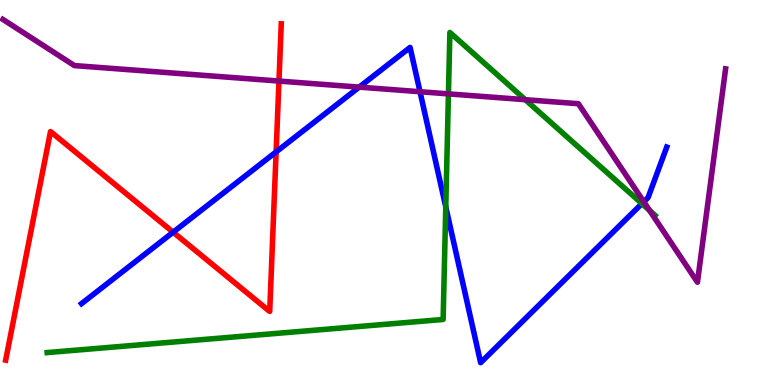[{'lines': ['blue', 'red'], 'intersections': [{'x': 2.23, 'y': 3.97}, {'x': 3.56, 'y': 6.05}]}, {'lines': ['green', 'red'], 'intersections': []}, {'lines': ['purple', 'red'], 'intersections': [{'x': 3.6, 'y': 7.89}]}, {'lines': ['blue', 'green'], 'intersections': [{'x': 5.75, 'y': 4.63}, {'x': 8.28, 'y': 4.71}]}, {'lines': ['blue', 'purple'], 'intersections': [{'x': 4.63, 'y': 7.74}, {'x': 5.42, 'y': 7.62}, {'x': 8.31, 'y': 4.76}]}, {'lines': ['green', 'purple'], 'intersections': [{'x': 5.79, 'y': 7.56}, {'x': 6.78, 'y': 7.41}, {'x': 8.38, 'y': 4.53}]}]